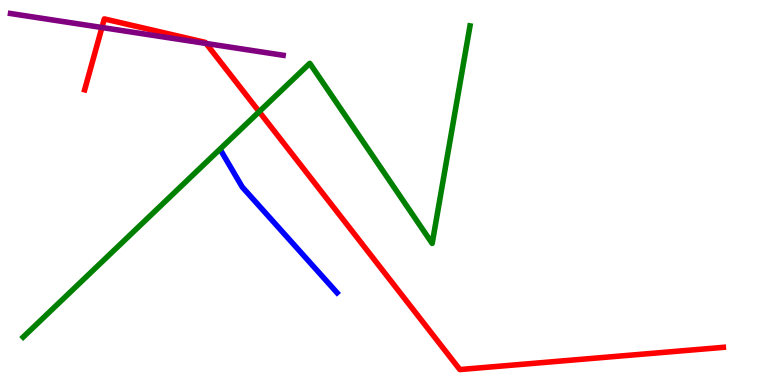[{'lines': ['blue', 'red'], 'intersections': []}, {'lines': ['green', 'red'], 'intersections': [{'x': 3.34, 'y': 7.1}]}, {'lines': ['purple', 'red'], 'intersections': [{'x': 1.32, 'y': 9.29}, {'x': 2.66, 'y': 8.87}]}, {'lines': ['blue', 'green'], 'intersections': []}, {'lines': ['blue', 'purple'], 'intersections': []}, {'lines': ['green', 'purple'], 'intersections': []}]